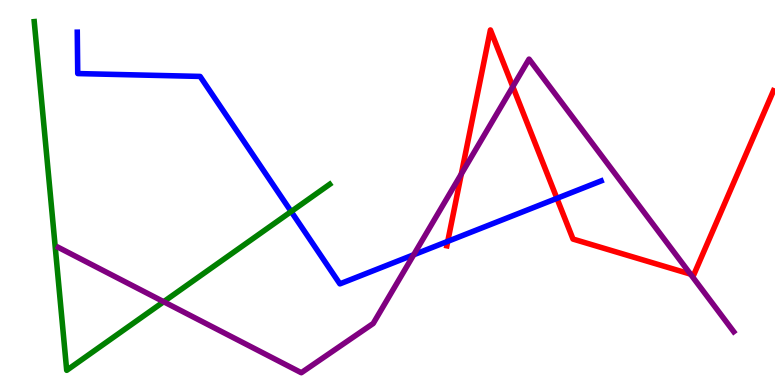[{'lines': ['blue', 'red'], 'intersections': [{'x': 5.78, 'y': 3.73}, {'x': 7.19, 'y': 4.85}]}, {'lines': ['green', 'red'], 'intersections': []}, {'lines': ['purple', 'red'], 'intersections': [{'x': 5.95, 'y': 5.48}, {'x': 6.62, 'y': 7.75}, {'x': 8.91, 'y': 2.88}]}, {'lines': ['blue', 'green'], 'intersections': [{'x': 3.76, 'y': 4.51}]}, {'lines': ['blue', 'purple'], 'intersections': [{'x': 5.34, 'y': 3.38}]}, {'lines': ['green', 'purple'], 'intersections': [{'x': 2.11, 'y': 2.16}]}]